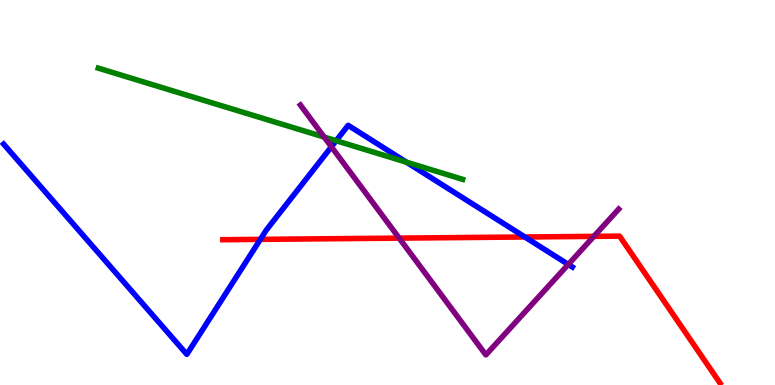[{'lines': ['blue', 'red'], 'intersections': [{'x': 3.36, 'y': 3.78}, {'x': 6.77, 'y': 3.84}]}, {'lines': ['green', 'red'], 'intersections': []}, {'lines': ['purple', 'red'], 'intersections': [{'x': 5.15, 'y': 3.82}, {'x': 7.66, 'y': 3.86}]}, {'lines': ['blue', 'green'], 'intersections': [{'x': 4.34, 'y': 6.34}, {'x': 5.24, 'y': 5.79}]}, {'lines': ['blue', 'purple'], 'intersections': [{'x': 4.28, 'y': 6.19}, {'x': 7.33, 'y': 3.13}]}, {'lines': ['green', 'purple'], 'intersections': [{'x': 4.18, 'y': 6.44}]}]